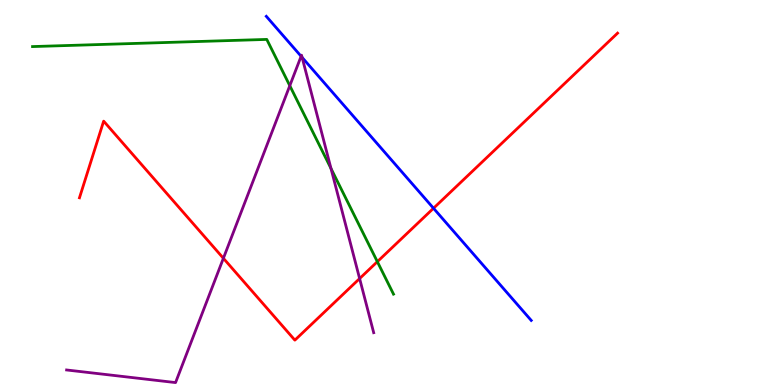[{'lines': ['blue', 'red'], 'intersections': [{'x': 5.59, 'y': 4.59}]}, {'lines': ['green', 'red'], 'intersections': [{'x': 4.87, 'y': 3.2}]}, {'lines': ['purple', 'red'], 'intersections': [{'x': 2.88, 'y': 3.29}, {'x': 4.64, 'y': 2.76}]}, {'lines': ['blue', 'green'], 'intersections': []}, {'lines': ['blue', 'purple'], 'intersections': [{'x': 3.89, 'y': 8.54}, {'x': 3.9, 'y': 8.51}]}, {'lines': ['green', 'purple'], 'intersections': [{'x': 3.74, 'y': 7.77}, {'x': 4.27, 'y': 5.62}]}]